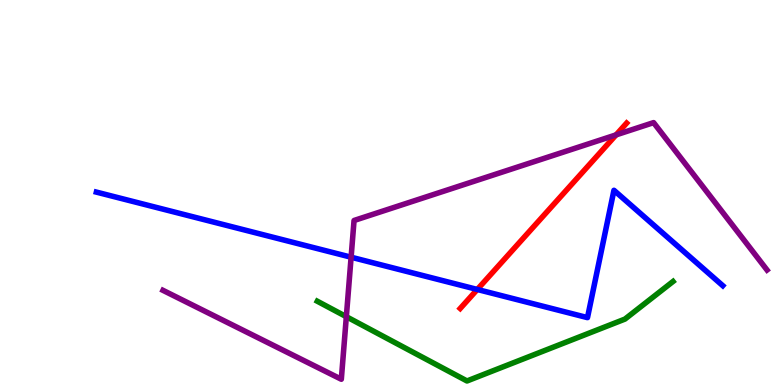[{'lines': ['blue', 'red'], 'intersections': [{'x': 6.16, 'y': 2.48}]}, {'lines': ['green', 'red'], 'intersections': []}, {'lines': ['purple', 'red'], 'intersections': [{'x': 7.95, 'y': 6.5}]}, {'lines': ['blue', 'green'], 'intersections': []}, {'lines': ['blue', 'purple'], 'intersections': [{'x': 4.53, 'y': 3.32}]}, {'lines': ['green', 'purple'], 'intersections': [{'x': 4.47, 'y': 1.77}]}]